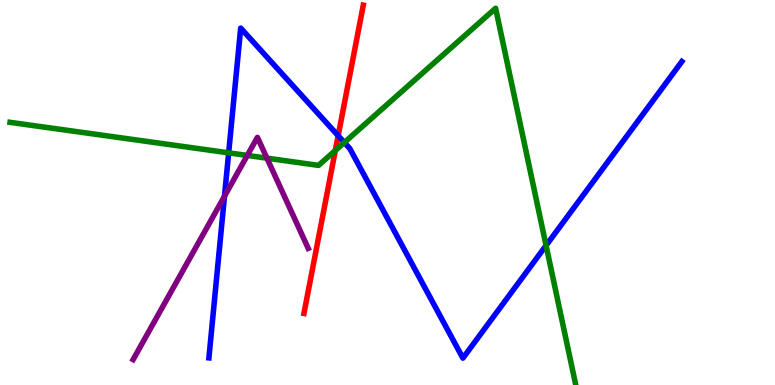[{'lines': ['blue', 'red'], 'intersections': [{'x': 4.36, 'y': 6.48}]}, {'lines': ['green', 'red'], 'intersections': [{'x': 4.33, 'y': 6.09}]}, {'lines': ['purple', 'red'], 'intersections': []}, {'lines': ['blue', 'green'], 'intersections': [{'x': 2.95, 'y': 6.03}, {'x': 4.44, 'y': 6.3}, {'x': 7.05, 'y': 3.62}]}, {'lines': ['blue', 'purple'], 'intersections': [{'x': 2.9, 'y': 4.9}]}, {'lines': ['green', 'purple'], 'intersections': [{'x': 3.19, 'y': 5.96}, {'x': 3.44, 'y': 5.89}]}]